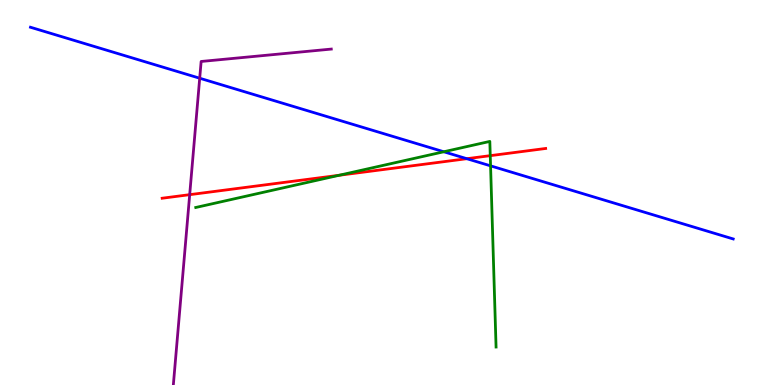[{'lines': ['blue', 'red'], 'intersections': [{'x': 6.02, 'y': 5.88}]}, {'lines': ['green', 'red'], 'intersections': [{'x': 4.38, 'y': 5.45}, {'x': 6.33, 'y': 5.96}]}, {'lines': ['purple', 'red'], 'intersections': [{'x': 2.45, 'y': 4.94}]}, {'lines': ['blue', 'green'], 'intersections': [{'x': 5.73, 'y': 6.06}, {'x': 6.33, 'y': 5.69}]}, {'lines': ['blue', 'purple'], 'intersections': [{'x': 2.58, 'y': 7.97}]}, {'lines': ['green', 'purple'], 'intersections': []}]